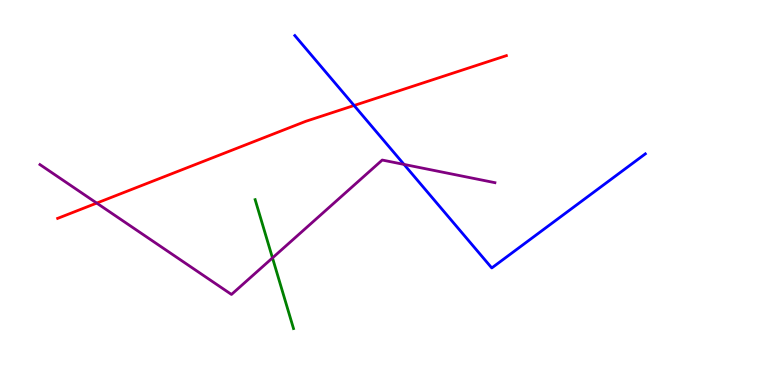[{'lines': ['blue', 'red'], 'intersections': [{'x': 4.57, 'y': 7.26}]}, {'lines': ['green', 'red'], 'intersections': []}, {'lines': ['purple', 'red'], 'intersections': [{'x': 1.25, 'y': 4.72}]}, {'lines': ['blue', 'green'], 'intersections': []}, {'lines': ['blue', 'purple'], 'intersections': [{'x': 5.21, 'y': 5.73}]}, {'lines': ['green', 'purple'], 'intersections': [{'x': 3.52, 'y': 3.3}]}]